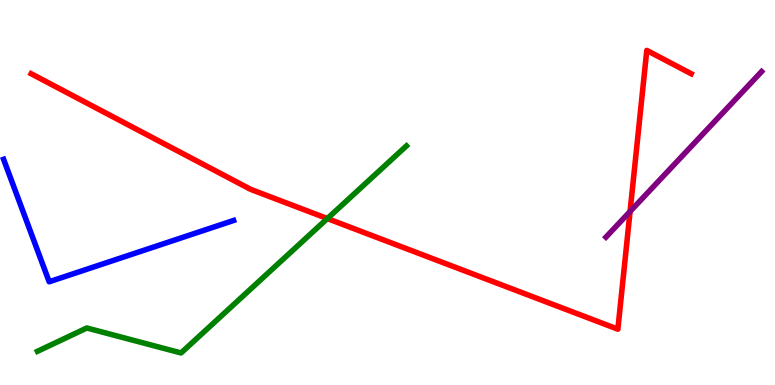[{'lines': ['blue', 'red'], 'intersections': []}, {'lines': ['green', 'red'], 'intersections': [{'x': 4.22, 'y': 4.32}]}, {'lines': ['purple', 'red'], 'intersections': [{'x': 8.13, 'y': 4.51}]}, {'lines': ['blue', 'green'], 'intersections': []}, {'lines': ['blue', 'purple'], 'intersections': []}, {'lines': ['green', 'purple'], 'intersections': []}]